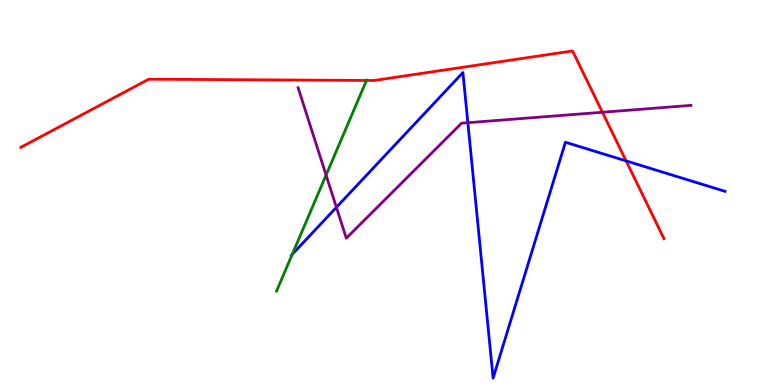[{'lines': ['blue', 'red'], 'intersections': [{'x': 8.08, 'y': 5.82}]}, {'lines': ['green', 'red'], 'intersections': [{'x': 4.73, 'y': 7.91}]}, {'lines': ['purple', 'red'], 'intersections': [{'x': 7.77, 'y': 7.08}]}, {'lines': ['blue', 'green'], 'intersections': [{'x': 3.77, 'y': 3.39}]}, {'lines': ['blue', 'purple'], 'intersections': [{'x': 4.34, 'y': 4.62}, {'x': 6.04, 'y': 6.81}]}, {'lines': ['green', 'purple'], 'intersections': [{'x': 4.21, 'y': 5.45}]}]